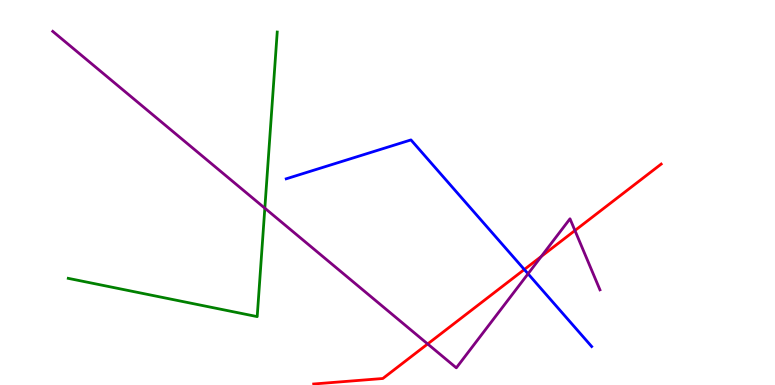[{'lines': ['blue', 'red'], 'intersections': [{'x': 6.77, 'y': 3.0}]}, {'lines': ['green', 'red'], 'intersections': []}, {'lines': ['purple', 'red'], 'intersections': [{'x': 5.52, 'y': 1.07}, {'x': 6.98, 'y': 3.34}, {'x': 7.42, 'y': 4.01}]}, {'lines': ['blue', 'green'], 'intersections': []}, {'lines': ['blue', 'purple'], 'intersections': [{'x': 6.81, 'y': 2.89}]}, {'lines': ['green', 'purple'], 'intersections': [{'x': 3.42, 'y': 4.59}]}]